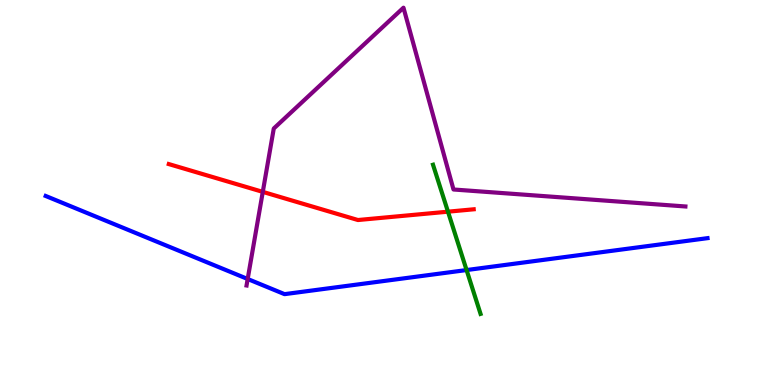[{'lines': ['blue', 'red'], 'intersections': []}, {'lines': ['green', 'red'], 'intersections': [{'x': 5.78, 'y': 4.5}]}, {'lines': ['purple', 'red'], 'intersections': [{'x': 3.39, 'y': 5.02}]}, {'lines': ['blue', 'green'], 'intersections': [{'x': 6.02, 'y': 2.99}]}, {'lines': ['blue', 'purple'], 'intersections': [{'x': 3.2, 'y': 2.75}]}, {'lines': ['green', 'purple'], 'intersections': []}]